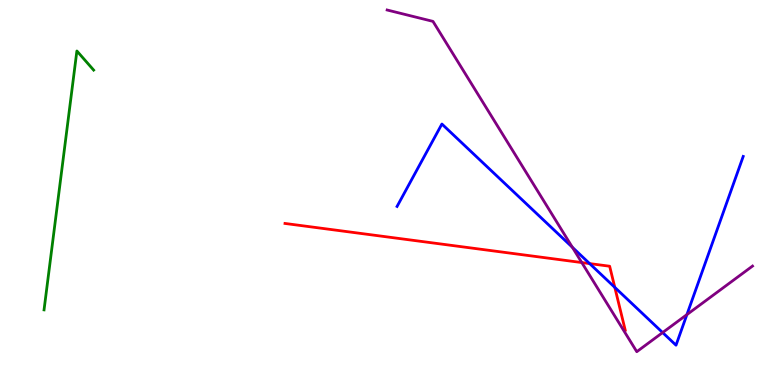[{'lines': ['blue', 'red'], 'intersections': [{'x': 7.61, 'y': 3.15}, {'x': 7.93, 'y': 2.54}]}, {'lines': ['green', 'red'], 'intersections': []}, {'lines': ['purple', 'red'], 'intersections': [{'x': 7.51, 'y': 3.18}]}, {'lines': ['blue', 'green'], 'intersections': []}, {'lines': ['blue', 'purple'], 'intersections': [{'x': 7.39, 'y': 3.58}, {'x': 8.55, 'y': 1.36}, {'x': 8.86, 'y': 1.83}]}, {'lines': ['green', 'purple'], 'intersections': []}]